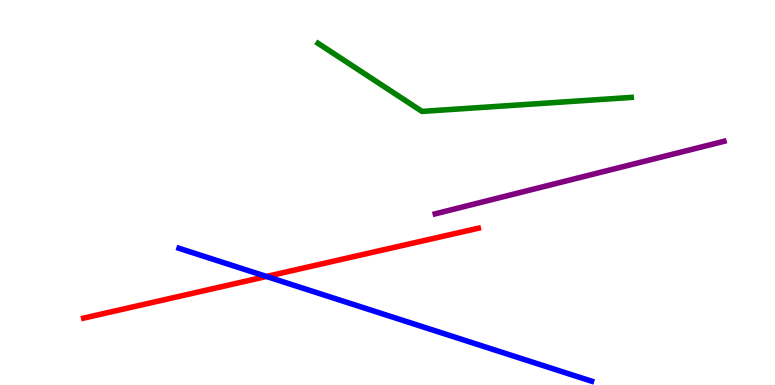[{'lines': ['blue', 'red'], 'intersections': [{'x': 3.44, 'y': 2.82}]}, {'lines': ['green', 'red'], 'intersections': []}, {'lines': ['purple', 'red'], 'intersections': []}, {'lines': ['blue', 'green'], 'intersections': []}, {'lines': ['blue', 'purple'], 'intersections': []}, {'lines': ['green', 'purple'], 'intersections': []}]